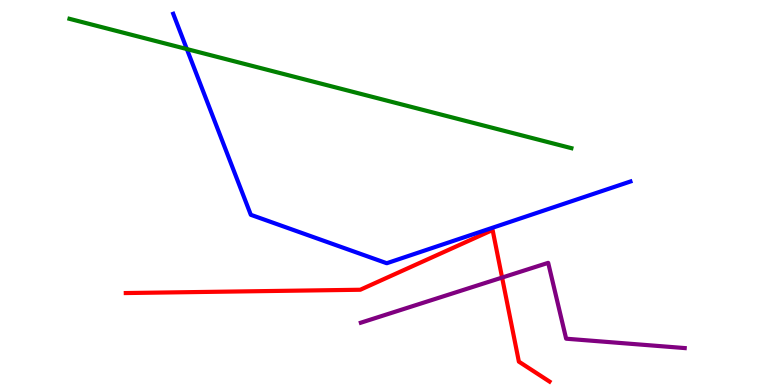[{'lines': ['blue', 'red'], 'intersections': []}, {'lines': ['green', 'red'], 'intersections': []}, {'lines': ['purple', 'red'], 'intersections': [{'x': 6.48, 'y': 2.79}]}, {'lines': ['blue', 'green'], 'intersections': [{'x': 2.41, 'y': 8.73}]}, {'lines': ['blue', 'purple'], 'intersections': []}, {'lines': ['green', 'purple'], 'intersections': []}]